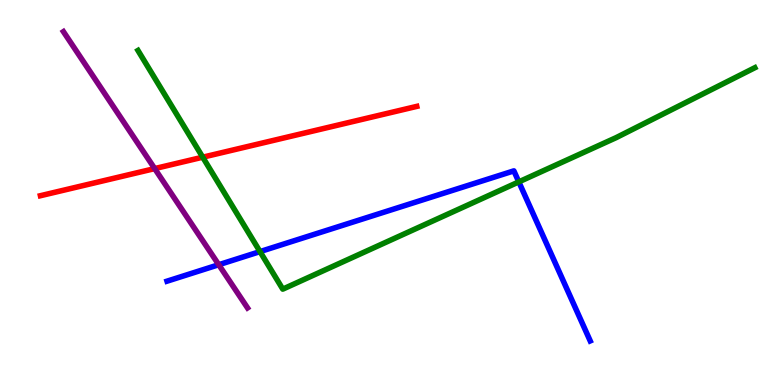[{'lines': ['blue', 'red'], 'intersections': []}, {'lines': ['green', 'red'], 'intersections': [{'x': 2.62, 'y': 5.92}]}, {'lines': ['purple', 'red'], 'intersections': [{'x': 2.0, 'y': 5.62}]}, {'lines': ['blue', 'green'], 'intersections': [{'x': 3.35, 'y': 3.46}, {'x': 6.69, 'y': 5.28}]}, {'lines': ['blue', 'purple'], 'intersections': [{'x': 2.82, 'y': 3.12}]}, {'lines': ['green', 'purple'], 'intersections': []}]